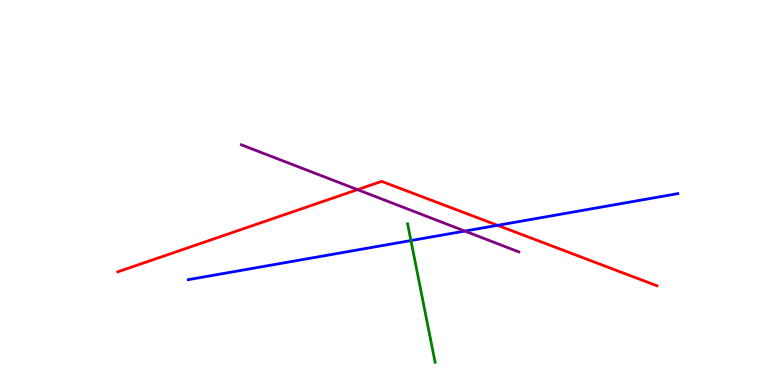[{'lines': ['blue', 'red'], 'intersections': [{'x': 6.42, 'y': 4.15}]}, {'lines': ['green', 'red'], 'intersections': []}, {'lines': ['purple', 'red'], 'intersections': [{'x': 4.61, 'y': 5.07}]}, {'lines': ['blue', 'green'], 'intersections': [{'x': 5.3, 'y': 3.75}]}, {'lines': ['blue', 'purple'], 'intersections': [{'x': 6.0, 'y': 4.0}]}, {'lines': ['green', 'purple'], 'intersections': []}]